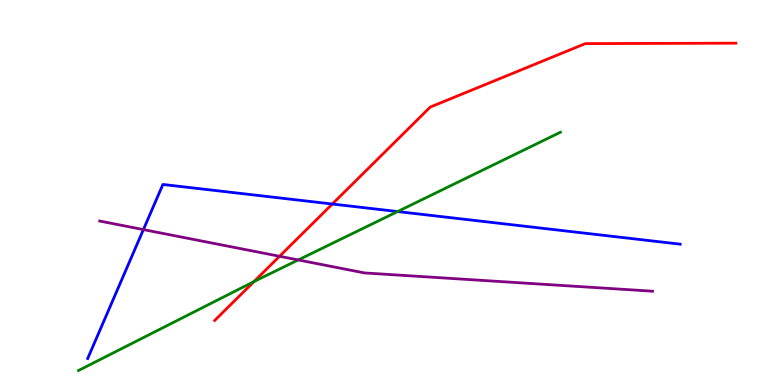[{'lines': ['blue', 'red'], 'intersections': [{'x': 4.29, 'y': 4.7}]}, {'lines': ['green', 'red'], 'intersections': [{'x': 3.28, 'y': 2.69}]}, {'lines': ['purple', 'red'], 'intersections': [{'x': 3.61, 'y': 3.34}]}, {'lines': ['blue', 'green'], 'intersections': [{'x': 5.13, 'y': 4.51}]}, {'lines': ['blue', 'purple'], 'intersections': [{'x': 1.85, 'y': 4.04}]}, {'lines': ['green', 'purple'], 'intersections': [{'x': 3.85, 'y': 3.25}]}]